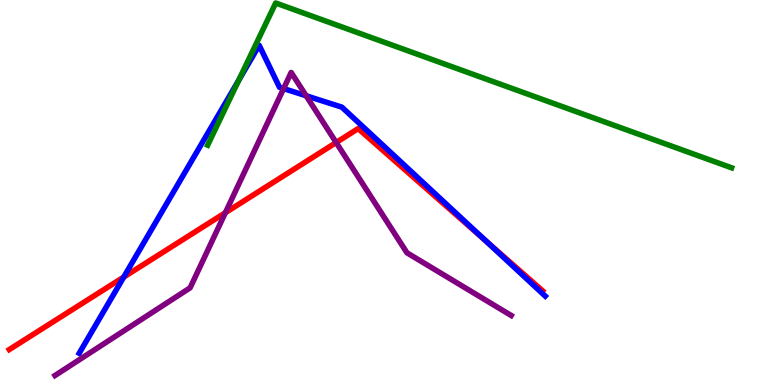[{'lines': ['blue', 'red'], 'intersections': [{'x': 1.6, 'y': 2.8}, {'x': 6.27, 'y': 3.75}]}, {'lines': ['green', 'red'], 'intersections': []}, {'lines': ['purple', 'red'], 'intersections': [{'x': 2.91, 'y': 4.48}, {'x': 4.34, 'y': 6.3}]}, {'lines': ['blue', 'green'], 'intersections': [{'x': 3.08, 'y': 7.91}]}, {'lines': ['blue', 'purple'], 'intersections': [{'x': 3.66, 'y': 7.7}, {'x': 3.95, 'y': 7.51}]}, {'lines': ['green', 'purple'], 'intersections': []}]